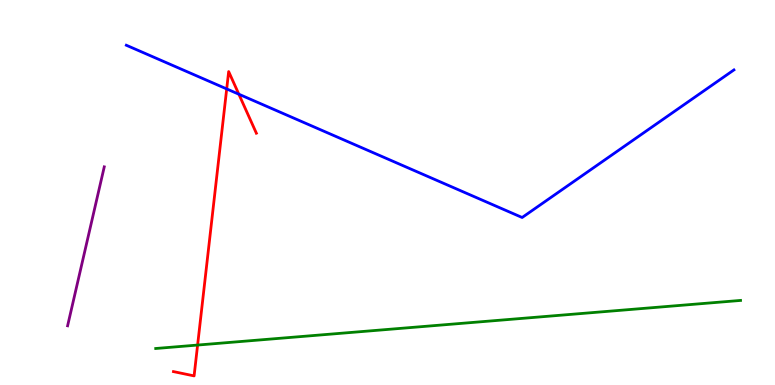[{'lines': ['blue', 'red'], 'intersections': [{'x': 2.93, 'y': 7.69}, {'x': 3.08, 'y': 7.55}]}, {'lines': ['green', 'red'], 'intersections': [{'x': 2.55, 'y': 1.04}]}, {'lines': ['purple', 'red'], 'intersections': []}, {'lines': ['blue', 'green'], 'intersections': []}, {'lines': ['blue', 'purple'], 'intersections': []}, {'lines': ['green', 'purple'], 'intersections': []}]